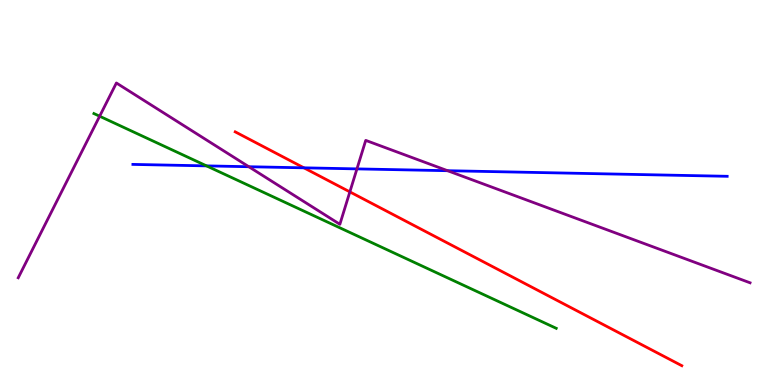[{'lines': ['blue', 'red'], 'intersections': [{'x': 3.92, 'y': 5.64}]}, {'lines': ['green', 'red'], 'intersections': []}, {'lines': ['purple', 'red'], 'intersections': [{'x': 4.51, 'y': 5.02}]}, {'lines': ['blue', 'green'], 'intersections': [{'x': 2.67, 'y': 5.69}]}, {'lines': ['blue', 'purple'], 'intersections': [{'x': 3.21, 'y': 5.67}, {'x': 4.61, 'y': 5.61}, {'x': 5.78, 'y': 5.57}]}, {'lines': ['green', 'purple'], 'intersections': [{'x': 1.29, 'y': 6.98}]}]